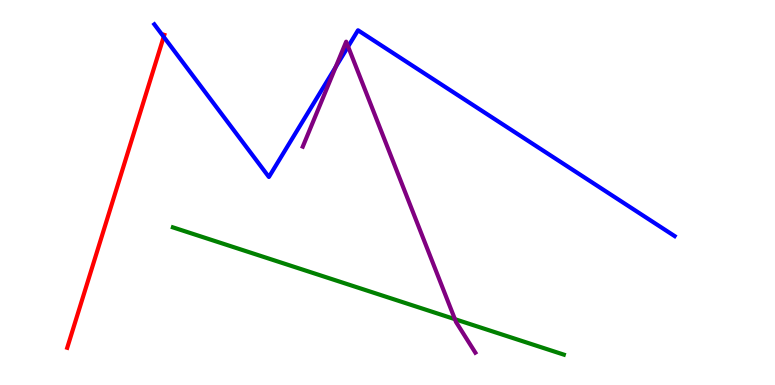[{'lines': ['blue', 'red'], 'intersections': [{'x': 2.11, 'y': 9.04}]}, {'lines': ['green', 'red'], 'intersections': []}, {'lines': ['purple', 'red'], 'intersections': []}, {'lines': ['blue', 'green'], 'intersections': []}, {'lines': ['blue', 'purple'], 'intersections': [{'x': 4.33, 'y': 8.26}, {'x': 4.49, 'y': 8.79}]}, {'lines': ['green', 'purple'], 'intersections': [{'x': 5.87, 'y': 1.71}]}]